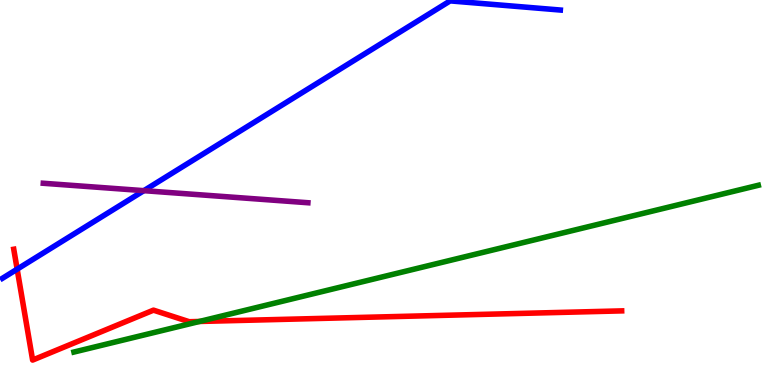[{'lines': ['blue', 'red'], 'intersections': [{'x': 0.221, 'y': 3.01}]}, {'lines': ['green', 'red'], 'intersections': [{'x': 2.57, 'y': 1.65}]}, {'lines': ['purple', 'red'], 'intersections': []}, {'lines': ['blue', 'green'], 'intersections': []}, {'lines': ['blue', 'purple'], 'intersections': [{'x': 1.86, 'y': 5.05}]}, {'lines': ['green', 'purple'], 'intersections': []}]